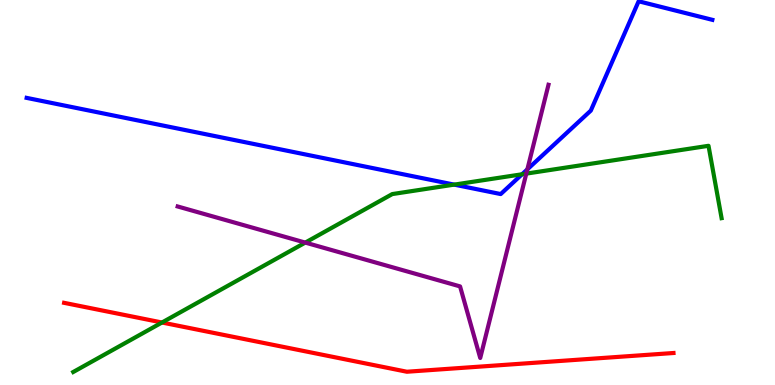[{'lines': ['blue', 'red'], 'intersections': []}, {'lines': ['green', 'red'], 'intersections': [{'x': 2.09, 'y': 1.62}]}, {'lines': ['purple', 'red'], 'intersections': []}, {'lines': ['blue', 'green'], 'intersections': [{'x': 5.86, 'y': 5.2}, {'x': 6.74, 'y': 5.47}]}, {'lines': ['blue', 'purple'], 'intersections': [{'x': 6.8, 'y': 5.6}]}, {'lines': ['green', 'purple'], 'intersections': [{'x': 3.94, 'y': 3.7}, {'x': 6.79, 'y': 5.49}]}]